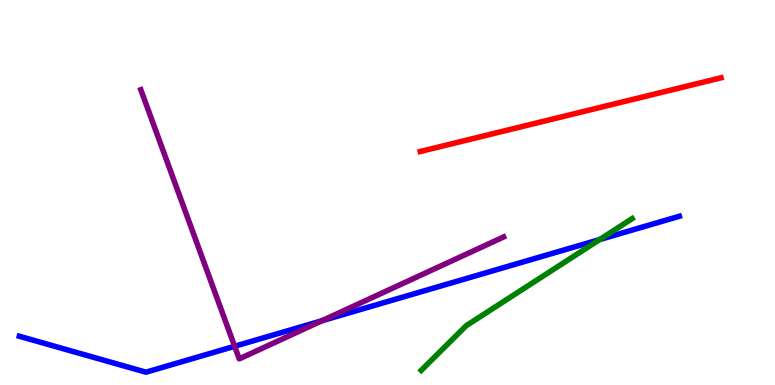[{'lines': ['blue', 'red'], 'intersections': []}, {'lines': ['green', 'red'], 'intersections': []}, {'lines': ['purple', 'red'], 'intersections': []}, {'lines': ['blue', 'green'], 'intersections': [{'x': 7.74, 'y': 3.78}]}, {'lines': ['blue', 'purple'], 'intersections': [{'x': 3.03, 'y': 1.01}, {'x': 4.15, 'y': 1.67}]}, {'lines': ['green', 'purple'], 'intersections': []}]